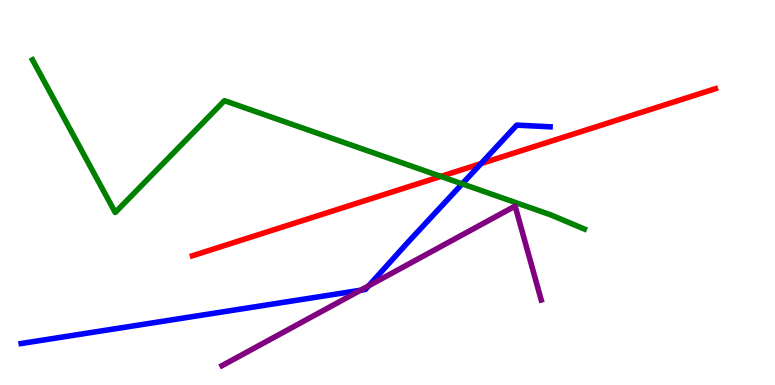[{'lines': ['blue', 'red'], 'intersections': [{'x': 6.21, 'y': 5.75}]}, {'lines': ['green', 'red'], 'intersections': [{'x': 5.69, 'y': 5.42}]}, {'lines': ['purple', 'red'], 'intersections': []}, {'lines': ['blue', 'green'], 'intersections': [{'x': 5.96, 'y': 5.22}]}, {'lines': ['blue', 'purple'], 'intersections': [{'x': 4.65, 'y': 2.46}, {'x': 4.76, 'y': 2.58}]}, {'lines': ['green', 'purple'], 'intersections': []}]